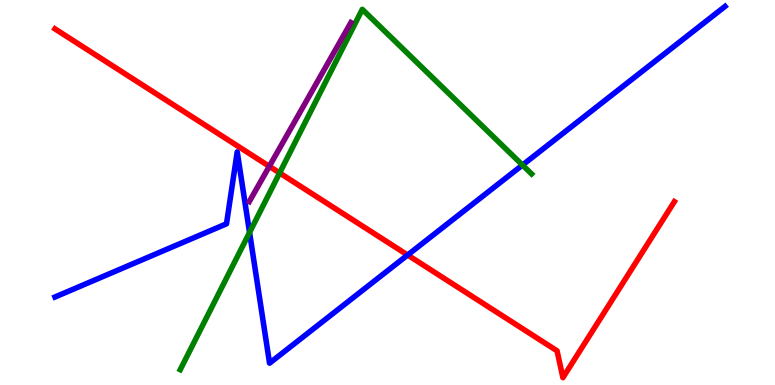[{'lines': ['blue', 'red'], 'intersections': [{'x': 5.26, 'y': 3.38}]}, {'lines': ['green', 'red'], 'intersections': [{'x': 3.61, 'y': 5.51}]}, {'lines': ['purple', 'red'], 'intersections': [{'x': 3.48, 'y': 5.68}]}, {'lines': ['blue', 'green'], 'intersections': [{'x': 3.22, 'y': 3.96}, {'x': 6.74, 'y': 5.71}]}, {'lines': ['blue', 'purple'], 'intersections': []}, {'lines': ['green', 'purple'], 'intersections': []}]